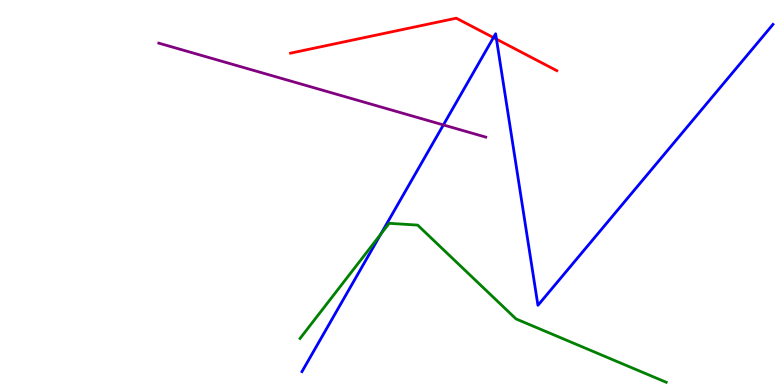[{'lines': ['blue', 'red'], 'intersections': [{'x': 6.37, 'y': 9.02}, {'x': 6.41, 'y': 8.98}]}, {'lines': ['green', 'red'], 'intersections': []}, {'lines': ['purple', 'red'], 'intersections': []}, {'lines': ['blue', 'green'], 'intersections': [{'x': 4.91, 'y': 3.92}]}, {'lines': ['blue', 'purple'], 'intersections': [{'x': 5.72, 'y': 6.75}]}, {'lines': ['green', 'purple'], 'intersections': []}]